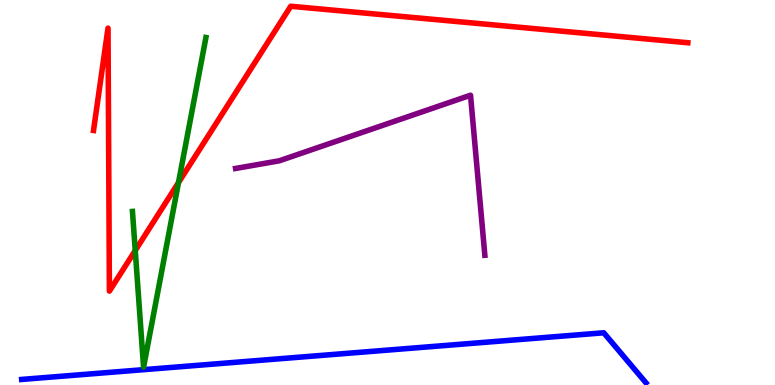[{'lines': ['blue', 'red'], 'intersections': []}, {'lines': ['green', 'red'], 'intersections': [{'x': 1.75, 'y': 3.49}, {'x': 2.3, 'y': 5.26}]}, {'lines': ['purple', 'red'], 'intersections': []}, {'lines': ['blue', 'green'], 'intersections': []}, {'lines': ['blue', 'purple'], 'intersections': []}, {'lines': ['green', 'purple'], 'intersections': []}]